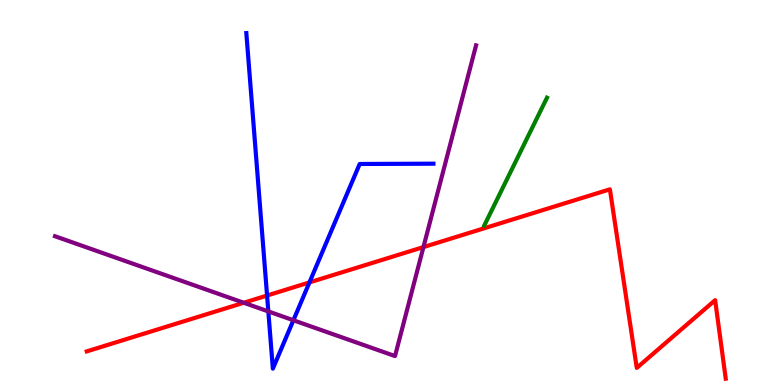[{'lines': ['blue', 'red'], 'intersections': [{'x': 3.45, 'y': 2.32}, {'x': 3.99, 'y': 2.66}]}, {'lines': ['green', 'red'], 'intersections': []}, {'lines': ['purple', 'red'], 'intersections': [{'x': 3.15, 'y': 2.14}, {'x': 5.46, 'y': 3.58}]}, {'lines': ['blue', 'green'], 'intersections': []}, {'lines': ['blue', 'purple'], 'intersections': [{'x': 3.46, 'y': 1.91}, {'x': 3.79, 'y': 1.68}]}, {'lines': ['green', 'purple'], 'intersections': []}]